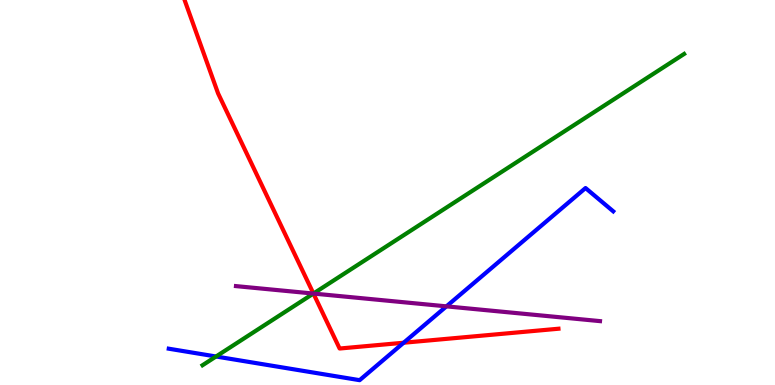[{'lines': ['blue', 'red'], 'intersections': [{'x': 5.21, 'y': 1.1}]}, {'lines': ['green', 'red'], 'intersections': [{'x': 4.04, 'y': 2.38}]}, {'lines': ['purple', 'red'], 'intersections': [{'x': 4.04, 'y': 2.38}]}, {'lines': ['blue', 'green'], 'intersections': [{'x': 2.79, 'y': 0.74}]}, {'lines': ['blue', 'purple'], 'intersections': [{'x': 5.76, 'y': 2.04}]}, {'lines': ['green', 'purple'], 'intersections': [{'x': 4.04, 'y': 2.38}]}]